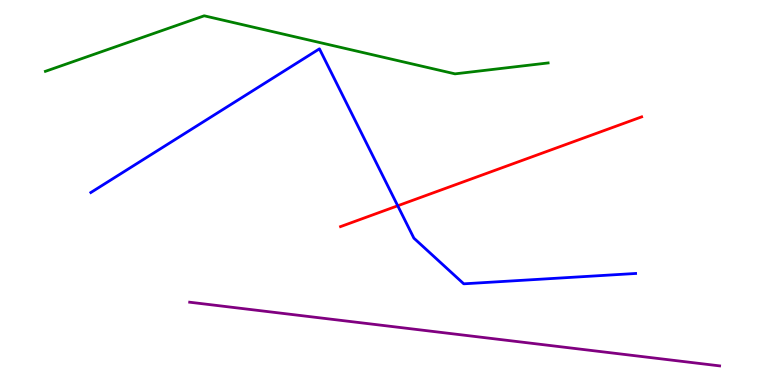[{'lines': ['blue', 'red'], 'intersections': [{'x': 5.13, 'y': 4.66}]}, {'lines': ['green', 'red'], 'intersections': []}, {'lines': ['purple', 'red'], 'intersections': []}, {'lines': ['blue', 'green'], 'intersections': []}, {'lines': ['blue', 'purple'], 'intersections': []}, {'lines': ['green', 'purple'], 'intersections': []}]